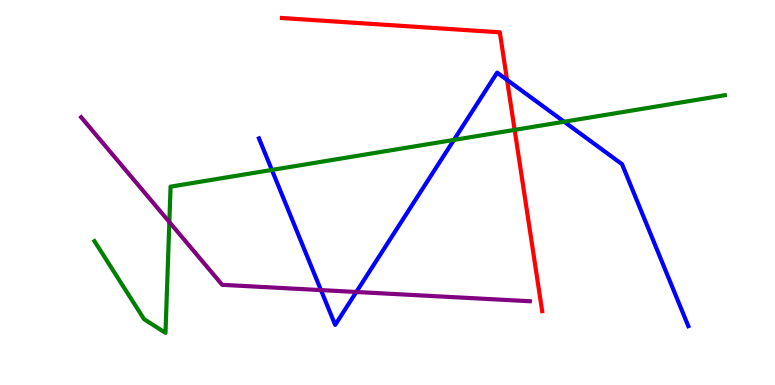[{'lines': ['blue', 'red'], 'intersections': [{'x': 6.54, 'y': 7.93}]}, {'lines': ['green', 'red'], 'intersections': [{'x': 6.64, 'y': 6.63}]}, {'lines': ['purple', 'red'], 'intersections': []}, {'lines': ['blue', 'green'], 'intersections': [{'x': 3.51, 'y': 5.59}, {'x': 5.86, 'y': 6.37}, {'x': 7.28, 'y': 6.84}]}, {'lines': ['blue', 'purple'], 'intersections': [{'x': 4.14, 'y': 2.47}, {'x': 4.6, 'y': 2.42}]}, {'lines': ['green', 'purple'], 'intersections': [{'x': 2.19, 'y': 4.23}]}]